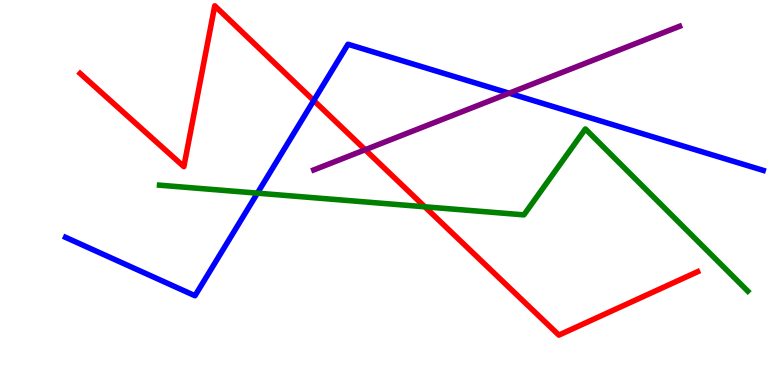[{'lines': ['blue', 'red'], 'intersections': [{'x': 4.05, 'y': 7.39}]}, {'lines': ['green', 'red'], 'intersections': [{'x': 5.48, 'y': 4.63}]}, {'lines': ['purple', 'red'], 'intersections': [{'x': 4.71, 'y': 6.11}]}, {'lines': ['blue', 'green'], 'intersections': [{'x': 3.32, 'y': 4.98}]}, {'lines': ['blue', 'purple'], 'intersections': [{'x': 6.57, 'y': 7.58}]}, {'lines': ['green', 'purple'], 'intersections': []}]